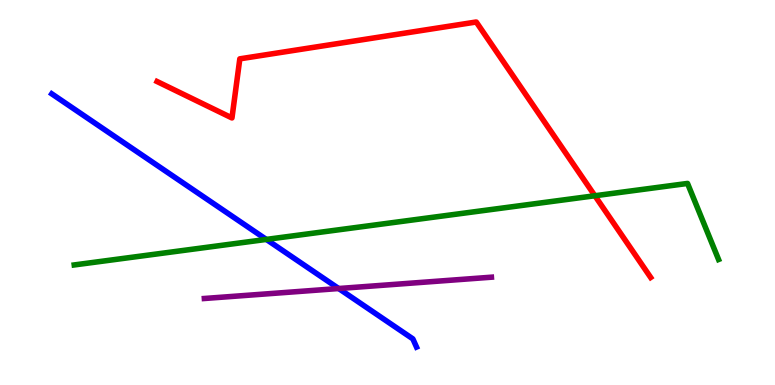[{'lines': ['blue', 'red'], 'intersections': []}, {'lines': ['green', 'red'], 'intersections': [{'x': 7.68, 'y': 4.92}]}, {'lines': ['purple', 'red'], 'intersections': []}, {'lines': ['blue', 'green'], 'intersections': [{'x': 3.44, 'y': 3.78}]}, {'lines': ['blue', 'purple'], 'intersections': [{'x': 4.37, 'y': 2.51}]}, {'lines': ['green', 'purple'], 'intersections': []}]